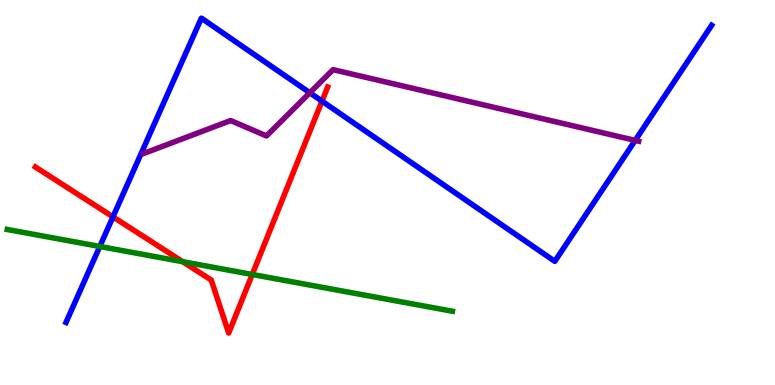[{'lines': ['blue', 'red'], 'intersections': [{'x': 1.46, 'y': 4.37}, {'x': 4.15, 'y': 7.37}]}, {'lines': ['green', 'red'], 'intersections': [{'x': 2.36, 'y': 3.2}, {'x': 3.25, 'y': 2.87}]}, {'lines': ['purple', 'red'], 'intersections': []}, {'lines': ['blue', 'green'], 'intersections': [{'x': 1.29, 'y': 3.6}]}, {'lines': ['blue', 'purple'], 'intersections': [{'x': 4.0, 'y': 7.59}, {'x': 8.2, 'y': 6.35}]}, {'lines': ['green', 'purple'], 'intersections': []}]